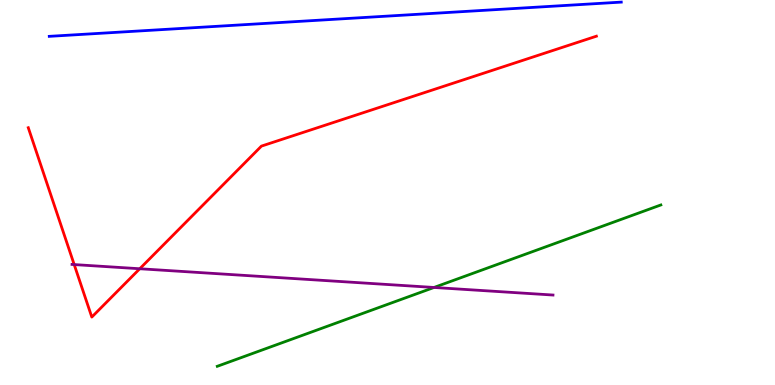[{'lines': ['blue', 'red'], 'intersections': []}, {'lines': ['green', 'red'], 'intersections': []}, {'lines': ['purple', 'red'], 'intersections': [{'x': 0.957, 'y': 3.13}, {'x': 1.8, 'y': 3.02}]}, {'lines': ['blue', 'green'], 'intersections': []}, {'lines': ['blue', 'purple'], 'intersections': []}, {'lines': ['green', 'purple'], 'intersections': [{'x': 5.6, 'y': 2.53}]}]